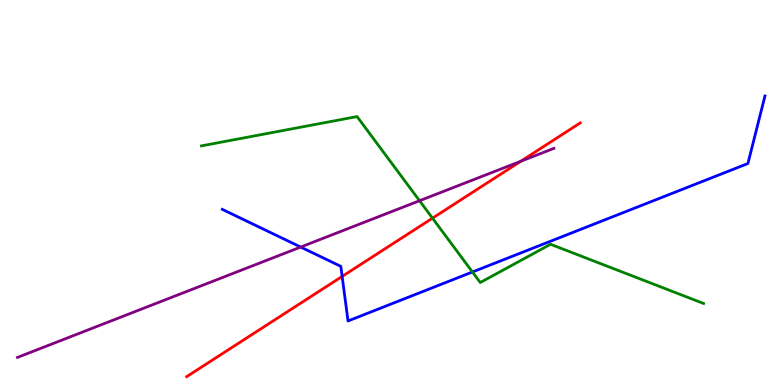[{'lines': ['blue', 'red'], 'intersections': [{'x': 4.41, 'y': 2.82}]}, {'lines': ['green', 'red'], 'intersections': [{'x': 5.58, 'y': 4.33}]}, {'lines': ['purple', 'red'], 'intersections': [{'x': 6.72, 'y': 5.81}]}, {'lines': ['blue', 'green'], 'intersections': [{'x': 6.1, 'y': 2.94}]}, {'lines': ['blue', 'purple'], 'intersections': [{'x': 3.88, 'y': 3.58}]}, {'lines': ['green', 'purple'], 'intersections': [{'x': 5.41, 'y': 4.79}]}]